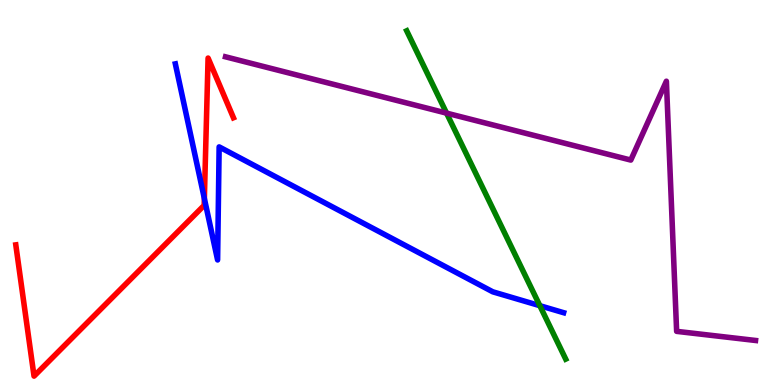[{'lines': ['blue', 'red'], 'intersections': [{'x': 2.64, 'y': 4.84}]}, {'lines': ['green', 'red'], 'intersections': []}, {'lines': ['purple', 'red'], 'intersections': []}, {'lines': ['blue', 'green'], 'intersections': [{'x': 6.97, 'y': 2.06}]}, {'lines': ['blue', 'purple'], 'intersections': []}, {'lines': ['green', 'purple'], 'intersections': [{'x': 5.76, 'y': 7.06}]}]